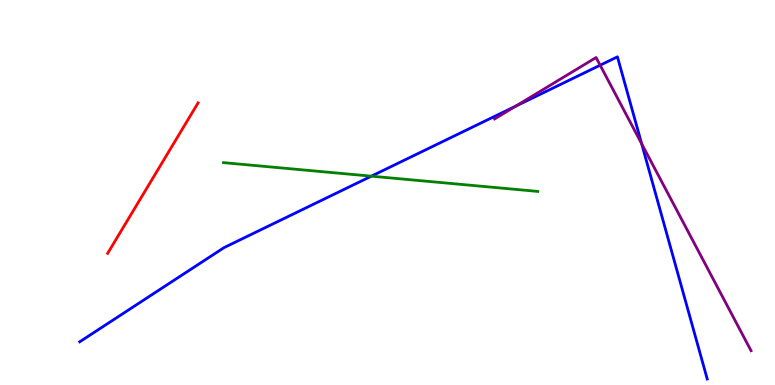[{'lines': ['blue', 'red'], 'intersections': []}, {'lines': ['green', 'red'], 'intersections': []}, {'lines': ['purple', 'red'], 'intersections': []}, {'lines': ['blue', 'green'], 'intersections': [{'x': 4.79, 'y': 5.42}]}, {'lines': ['blue', 'purple'], 'intersections': [{'x': 6.65, 'y': 7.24}, {'x': 7.74, 'y': 8.31}, {'x': 8.28, 'y': 6.27}]}, {'lines': ['green', 'purple'], 'intersections': []}]